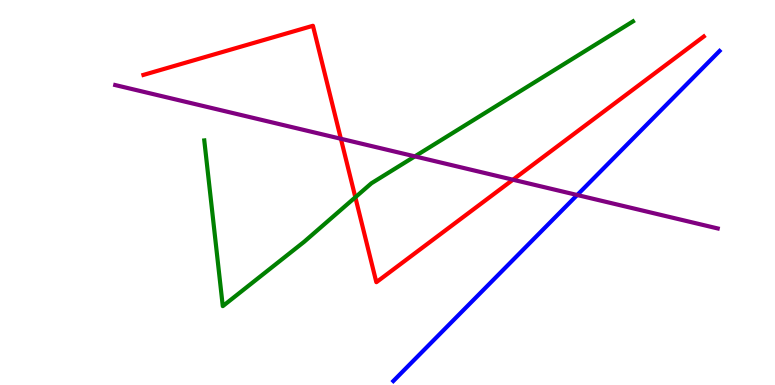[{'lines': ['blue', 'red'], 'intersections': []}, {'lines': ['green', 'red'], 'intersections': [{'x': 4.59, 'y': 4.88}]}, {'lines': ['purple', 'red'], 'intersections': [{'x': 4.4, 'y': 6.4}, {'x': 6.62, 'y': 5.33}]}, {'lines': ['blue', 'green'], 'intersections': []}, {'lines': ['blue', 'purple'], 'intersections': [{'x': 7.45, 'y': 4.93}]}, {'lines': ['green', 'purple'], 'intersections': [{'x': 5.35, 'y': 5.94}]}]